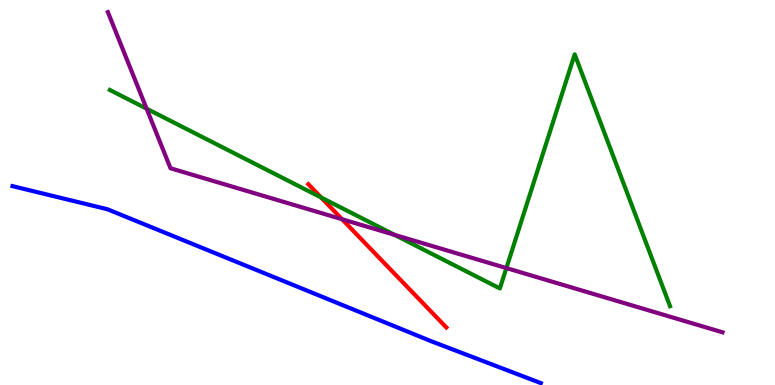[{'lines': ['blue', 'red'], 'intersections': []}, {'lines': ['green', 'red'], 'intersections': [{'x': 4.14, 'y': 4.87}]}, {'lines': ['purple', 'red'], 'intersections': [{'x': 4.41, 'y': 4.31}]}, {'lines': ['blue', 'green'], 'intersections': []}, {'lines': ['blue', 'purple'], 'intersections': []}, {'lines': ['green', 'purple'], 'intersections': [{'x': 1.89, 'y': 7.18}, {'x': 5.09, 'y': 3.9}, {'x': 6.53, 'y': 3.04}]}]